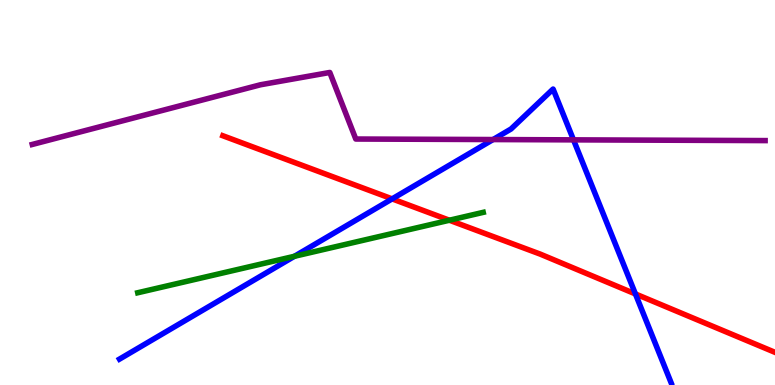[{'lines': ['blue', 'red'], 'intersections': [{'x': 5.06, 'y': 4.83}, {'x': 8.2, 'y': 2.37}]}, {'lines': ['green', 'red'], 'intersections': [{'x': 5.8, 'y': 4.28}]}, {'lines': ['purple', 'red'], 'intersections': []}, {'lines': ['blue', 'green'], 'intersections': [{'x': 3.8, 'y': 3.34}]}, {'lines': ['blue', 'purple'], 'intersections': [{'x': 6.36, 'y': 6.38}, {'x': 7.4, 'y': 6.37}]}, {'lines': ['green', 'purple'], 'intersections': []}]